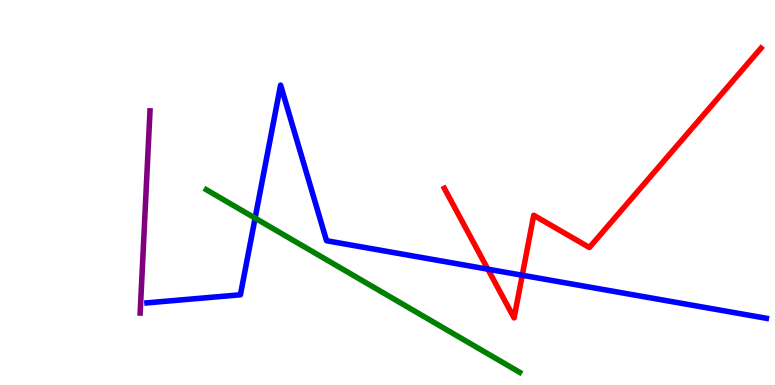[{'lines': ['blue', 'red'], 'intersections': [{'x': 6.3, 'y': 3.01}, {'x': 6.74, 'y': 2.85}]}, {'lines': ['green', 'red'], 'intersections': []}, {'lines': ['purple', 'red'], 'intersections': []}, {'lines': ['blue', 'green'], 'intersections': [{'x': 3.29, 'y': 4.33}]}, {'lines': ['blue', 'purple'], 'intersections': []}, {'lines': ['green', 'purple'], 'intersections': []}]